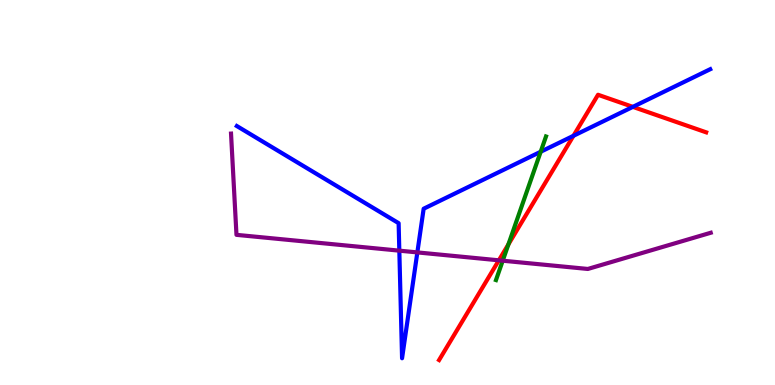[{'lines': ['blue', 'red'], 'intersections': [{'x': 7.4, 'y': 6.47}, {'x': 8.17, 'y': 7.22}]}, {'lines': ['green', 'red'], 'intersections': [{'x': 6.56, 'y': 3.65}]}, {'lines': ['purple', 'red'], 'intersections': [{'x': 6.44, 'y': 3.24}]}, {'lines': ['blue', 'green'], 'intersections': [{'x': 6.98, 'y': 6.06}]}, {'lines': ['blue', 'purple'], 'intersections': [{'x': 5.15, 'y': 3.49}, {'x': 5.39, 'y': 3.44}]}, {'lines': ['green', 'purple'], 'intersections': [{'x': 6.49, 'y': 3.23}]}]